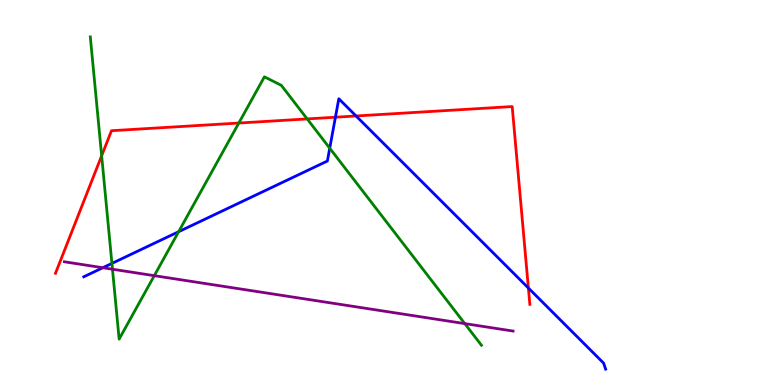[{'lines': ['blue', 'red'], 'intersections': [{'x': 4.33, 'y': 6.96}, {'x': 4.59, 'y': 6.99}, {'x': 6.82, 'y': 2.52}]}, {'lines': ['green', 'red'], 'intersections': [{'x': 1.31, 'y': 5.95}, {'x': 3.08, 'y': 6.8}, {'x': 3.96, 'y': 6.91}]}, {'lines': ['purple', 'red'], 'intersections': []}, {'lines': ['blue', 'green'], 'intersections': [{'x': 1.44, 'y': 3.16}, {'x': 2.31, 'y': 3.98}, {'x': 4.25, 'y': 6.15}]}, {'lines': ['blue', 'purple'], 'intersections': [{'x': 1.33, 'y': 3.05}]}, {'lines': ['green', 'purple'], 'intersections': [{'x': 1.45, 'y': 3.01}, {'x': 1.99, 'y': 2.84}, {'x': 6.0, 'y': 1.59}]}]